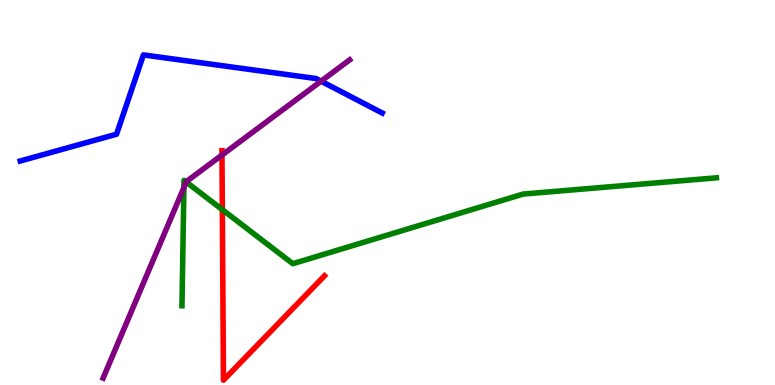[{'lines': ['blue', 'red'], 'intersections': []}, {'lines': ['green', 'red'], 'intersections': [{'x': 2.87, 'y': 4.55}]}, {'lines': ['purple', 'red'], 'intersections': [{'x': 2.86, 'y': 5.97}]}, {'lines': ['blue', 'green'], 'intersections': []}, {'lines': ['blue', 'purple'], 'intersections': [{'x': 4.14, 'y': 7.89}]}, {'lines': ['green', 'purple'], 'intersections': [{'x': 2.37, 'y': 5.13}, {'x': 2.4, 'y': 5.27}]}]